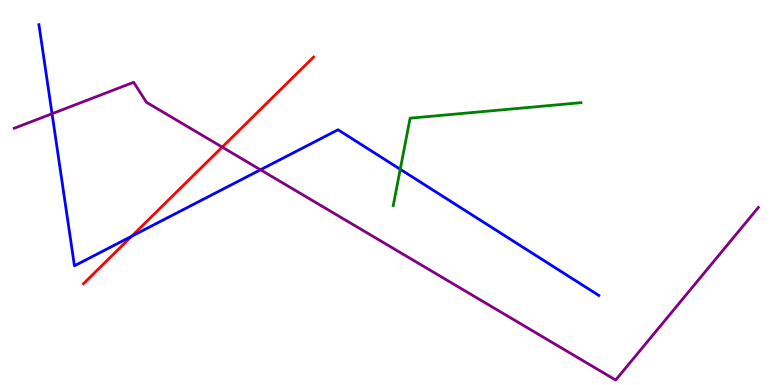[{'lines': ['blue', 'red'], 'intersections': [{'x': 1.7, 'y': 3.86}]}, {'lines': ['green', 'red'], 'intersections': []}, {'lines': ['purple', 'red'], 'intersections': [{'x': 2.87, 'y': 6.18}]}, {'lines': ['blue', 'green'], 'intersections': [{'x': 5.16, 'y': 5.6}]}, {'lines': ['blue', 'purple'], 'intersections': [{'x': 0.671, 'y': 7.05}, {'x': 3.36, 'y': 5.59}]}, {'lines': ['green', 'purple'], 'intersections': []}]